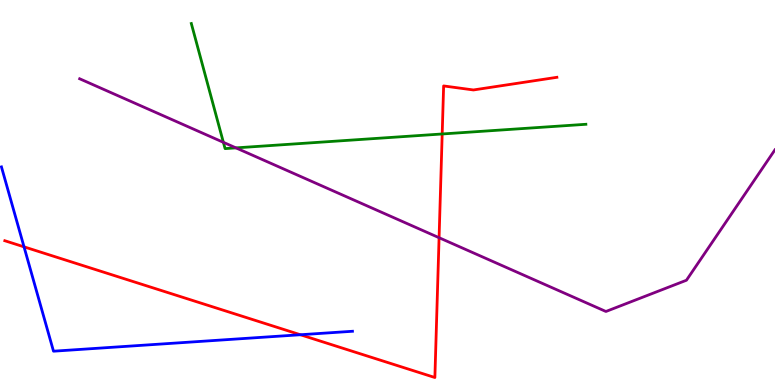[{'lines': ['blue', 'red'], 'intersections': [{'x': 0.31, 'y': 3.59}, {'x': 3.88, 'y': 1.31}]}, {'lines': ['green', 'red'], 'intersections': [{'x': 5.71, 'y': 6.52}]}, {'lines': ['purple', 'red'], 'intersections': [{'x': 5.67, 'y': 3.83}]}, {'lines': ['blue', 'green'], 'intersections': []}, {'lines': ['blue', 'purple'], 'intersections': []}, {'lines': ['green', 'purple'], 'intersections': [{'x': 2.88, 'y': 6.3}, {'x': 3.04, 'y': 6.16}]}]